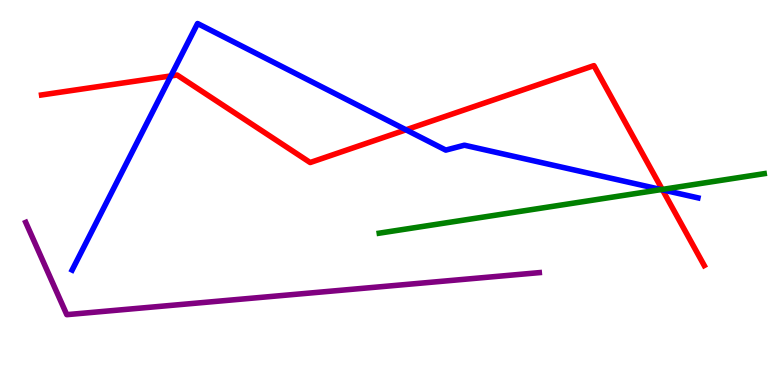[{'lines': ['blue', 'red'], 'intersections': [{'x': 2.21, 'y': 8.03}, {'x': 5.24, 'y': 6.63}, {'x': 8.55, 'y': 5.07}]}, {'lines': ['green', 'red'], 'intersections': [{'x': 8.55, 'y': 5.08}]}, {'lines': ['purple', 'red'], 'intersections': []}, {'lines': ['blue', 'green'], 'intersections': [{'x': 8.53, 'y': 5.08}]}, {'lines': ['blue', 'purple'], 'intersections': []}, {'lines': ['green', 'purple'], 'intersections': []}]